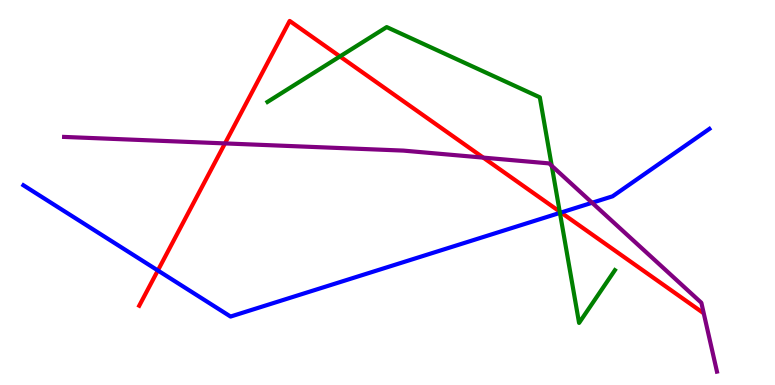[{'lines': ['blue', 'red'], 'intersections': [{'x': 2.04, 'y': 2.97}, {'x': 7.24, 'y': 4.48}]}, {'lines': ['green', 'red'], 'intersections': [{'x': 4.39, 'y': 8.53}, {'x': 7.22, 'y': 4.5}]}, {'lines': ['purple', 'red'], 'intersections': [{'x': 2.9, 'y': 6.28}, {'x': 6.24, 'y': 5.91}]}, {'lines': ['blue', 'green'], 'intersections': [{'x': 7.22, 'y': 4.47}]}, {'lines': ['blue', 'purple'], 'intersections': [{'x': 7.64, 'y': 4.73}]}, {'lines': ['green', 'purple'], 'intersections': [{'x': 7.12, 'y': 5.69}]}]